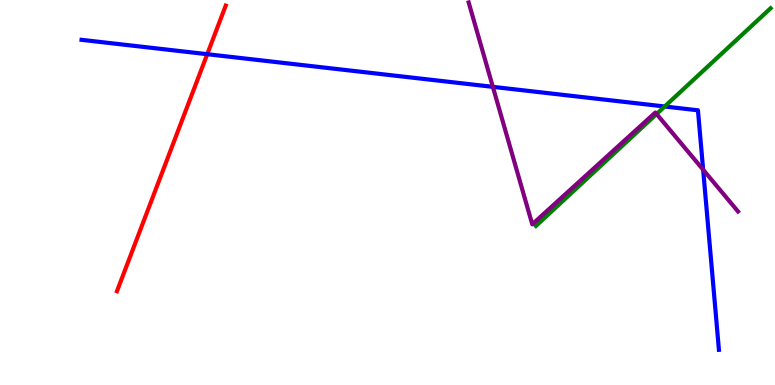[{'lines': ['blue', 'red'], 'intersections': [{'x': 2.67, 'y': 8.59}]}, {'lines': ['green', 'red'], 'intersections': []}, {'lines': ['purple', 'red'], 'intersections': []}, {'lines': ['blue', 'green'], 'intersections': [{'x': 8.58, 'y': 7.23}]}, {'lines': ['blue', 'purple'], 'intersections': [{'x': 6.36, 'y': 7.74}, {'x': 9.07, 'y': 5.59}]}, {'lines': ['green', 'purple'], 'intersections': [{'x': 8.47, 'y': 7.04}]}]